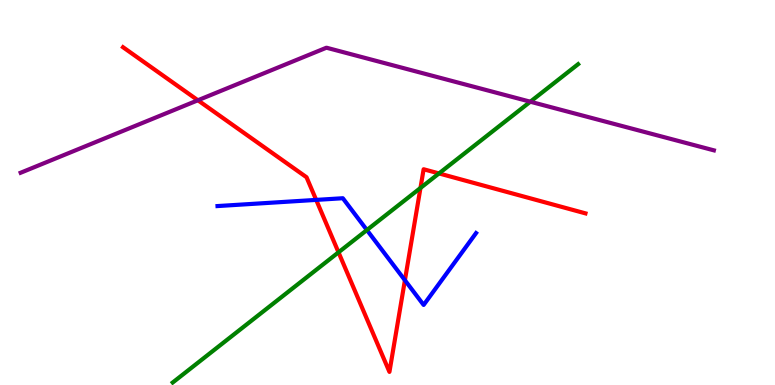[{'lines': ['blue', 'red'], 'intersections': [{'x': 4.08, 'y': 4.81}, {'x': 5.22, 'y': 2.72}]}, {'lines': ['green', 'red'], 'intersections': [{'x': 4.37, 'y': 3.45}, {'x': 5.43, 'y': 5.12}, {'x': 5.66, 'y': 5.5}]}, {'lines': ['purple', 'red'], 'intersections': [{'x': 2.55, 'y': 7.4}]}, {'lines': ['blue', 'green'], 'intersections': [{'x': 4.73, 'y': 4.03}]}, {'lines': ['blue', 'purple'], 'intersections': []}, {'lines': ['green', 'purple'], 'intersections': [{'x': 6.84, 'y': 7.36}]}]